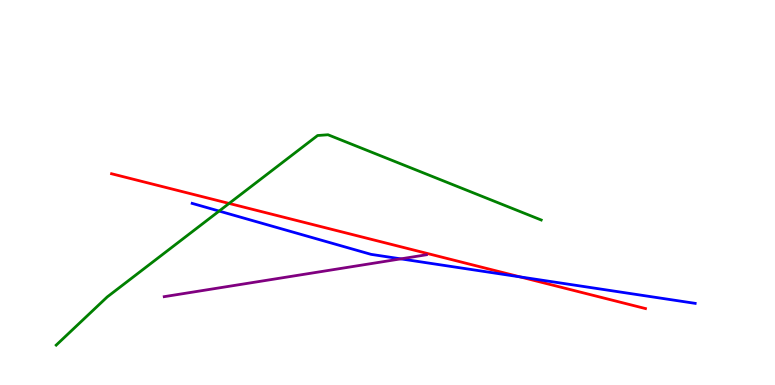[{'lines': ['blue', 'red'], 'intersections': [{'x': 6.71, 'y': 2.81}]}, {'lines': ['green', 'red'], 'intersections': [{'x': 2.96, 'y': 4.72}]}, {'lines': ['purple', 'red'], 'intersections': []}, {'lines': ['blue', 'green'], 'intersections': [{'x': 2.83, 'y': 4.52}]}, {'lines': ['blue', 'purple'], 'intersections': [{'x': 5.17, 'y': 3.28}]}, {'lines': ['green', 'purple'], 'intersections': []}]